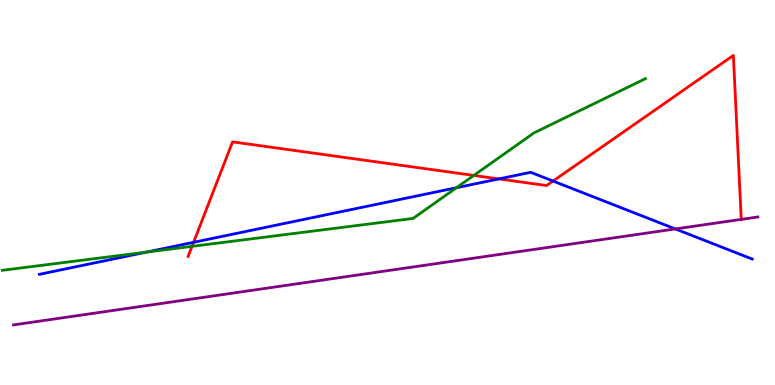[{'lines': ['blue', 'red'], 'intersections': [{'x': 2.5, 'y': 3.71}, {'x': 6.44, 'y': 5.35}, {'x': 7.14, 'y': 5.3}]}, {'lines': ['green', 'red'], 'intersections': [{'x': 2.48, 'y': 3.6}, {'x': 6.11, 'y': 5.44}]}, {'lines': ['purple', 'red'], 'intersections': [{'x': 9.56, 'y': 4.3}]}, {'lines': ['blue', 'green'], 'intersections': [{'x': 1.89, 'y': 3.45}, {'x': 5.89, 'y': 5.12}]}, {'lines': ['blue', 'purple'], 'intersections': [{'x': 8.71, 'y': 4.05}]}, {'lines': ['green', 'purple'], 'intersections': []}]